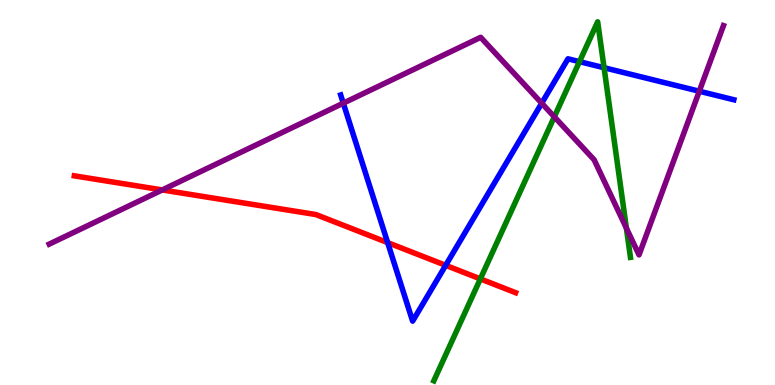[{'lines': ['blue', 'red'], 'intersections': [{'x': 5.0, 'y': 3.7}, {'x': 5.75, 'y': 3.11}]}, {'lines': ['green', 'red'], 'intersections': [{'x': 6.2, 'y': 2.76}]}, {'lines': ['purple', 'red'], 'intersections': [{'x': 2.09, 'y': 5.07}]}, {'lines': ['blue', 'green'], 'intersections': [{'x': 7.48, 'y': 8.4}, {'x': 7.79, 'y': 8.24}]}, {'lines': ['blue', 'purple'], 'intersections': [{'x': 4.43, 'y': 7.32}, {'x': 6.99, 'y': 7.32}, {'x': 9.02, 'y': 7.63}]}, {'lines': ['green', 'purple'], 'intersections': [{'x': 7.15, 'y': 6.97}, {'x': 8.08, 'y': 4.07}]}]